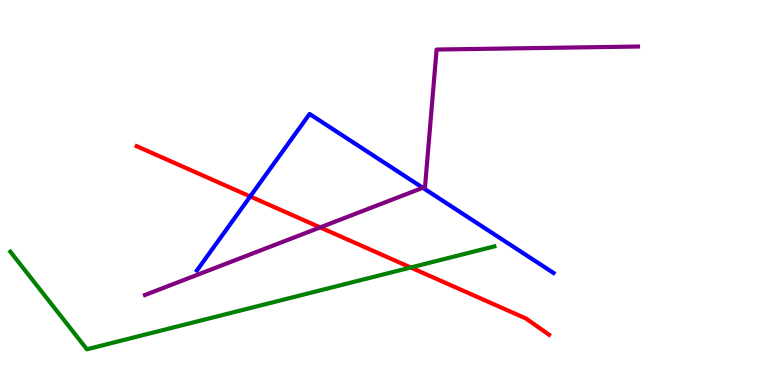[{'lines': ['blue', 'red'], 'intersections': [{'x': 3.23, 'y': 4.9}]}, {'lines': ['green', 'red'], 'intersections': [{'x': 5.3, 'y': 3.05}]}, {'lines': ['purple', 'red'], 'intersections': [{'x': 4.13, 'y': 4.09}]}, {'lines': ['blue', 'green'], 'intersections': []}, {'lines': ['blue', 'purple'], 'intersections': [{'x': 5.46, 'y': 5.12}]}, {'lines': ['green', 'purple'], 'intersections': []}]